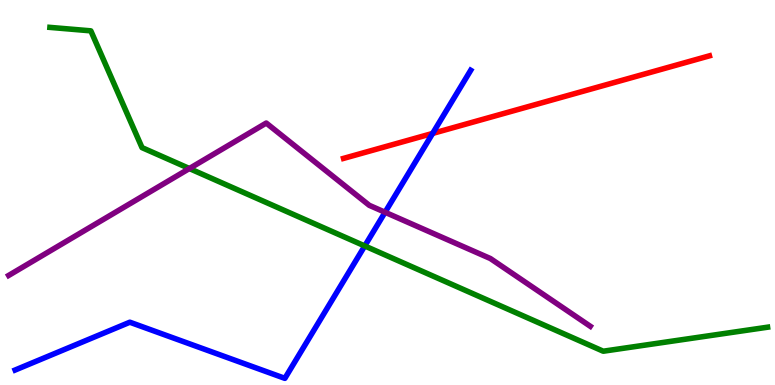[{'lines': ['blue', 'red'], 'intersections': [{'x': 5.58, 'y': 6.53}]}, {'lines': ['green', 'red'], 'intersections': []}, {'lines': ['purple', 'red'], 'intersections': []}, {'lines': ['blue', 'green'], 'intersections': [{'x': 4.71, 'y': 3.61}]}, {'lines': ['blue', 'purple'], 'intersections': [{'x': 4.97, 'y': 4.49}]}, {'lines': ['green', 'purple'], 'intersections': [{'x': 2.44, 'y': 5.62}]}]